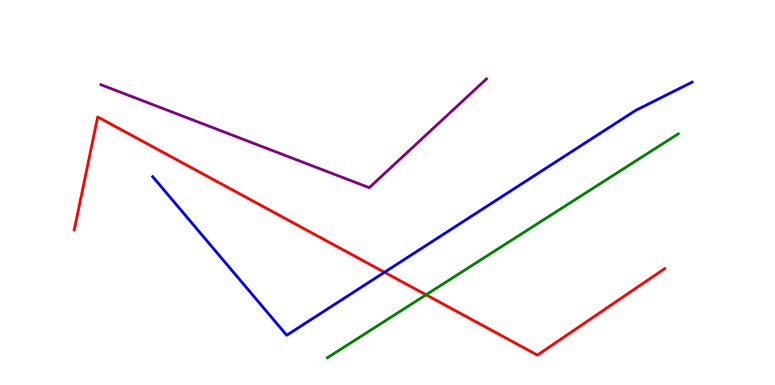[{'lines': ['blue', 'red'], 'intersections': [{'x': 4.96, 'y': 2.93}]}, {'lines': ['green', 'red'], 'intersections': [{'x': 5.5, 'y': 2.34}]}, {'lines': ['purple', 'red'], 'intersections': []}, {'lines': ['blue', 'green'], 'intersections': []}, {'lines': ['blue', 'purple'], 'intersections': []}, {'lines': ['green', 'purple'], 'intersections': []}]